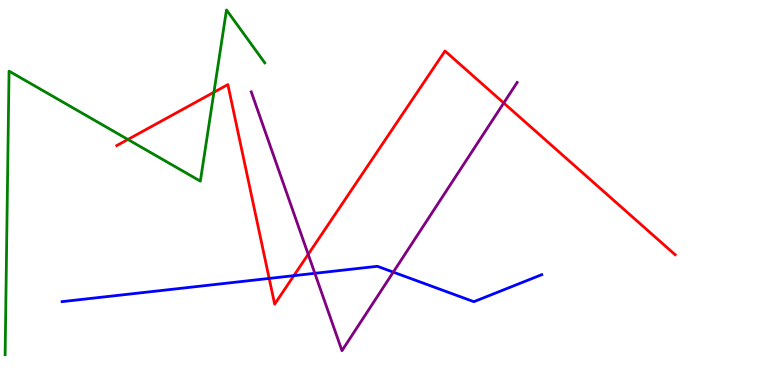[{'lines': ['blue', 'red'], 'intersections': [{'x': 3.47, 'y': 2.77}, {'x': 3.79, 'y': 2.84}]}, {'lines': ['green', 'red'], 'intersections': [{'x': 1.65, 'y': 6.38}, {'x': 2.76, 'y': 7.6}]}, {'lines': ['purple', 'red'], 'intersections': [{'x': 3.98, 'y': 3.39}, {'x': 6.5, 'y': 7.32}]}, {'lines': ['blue', 'green'], 'intersections': []}, {'lines': ['blue', 'purple'], 'intersections': [{'x': 4.06, 'y': 2.9}, {'x': 5.07, 'y': 2.93}]}, {'lines': ['green', 'purple'], 'intersections': []}]